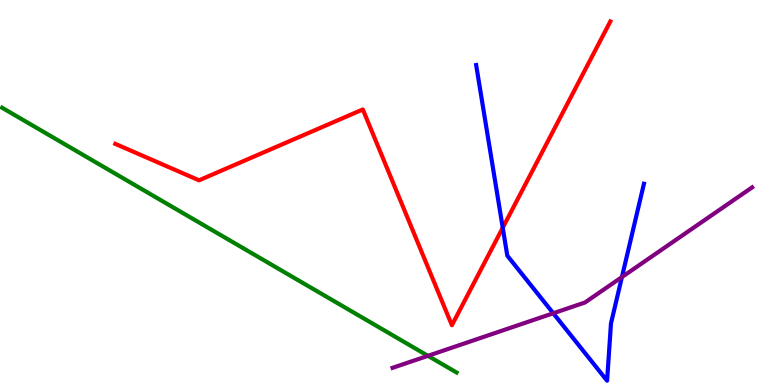[{'lines': ['blue', 'red'], 'intersections': [{'x': 6.49, 'y': 4.08}]}, {'lines': ['green', 'red'], 'intersections': []}, {'lines': ['purple', 'red'], 'intersections': []}, {'lines': ['blue', 'green'], 'intersections': []}, {'lines': ['blue', 'purple'], 'intersections': [{'x': 7.14, 'y': 1.86}, {'x': 8.02, 'y': 2.8}]}, {'lines': ['green', 'purple'], 'intersections': [{'x': 5.52, 'y': 0.758}]}]